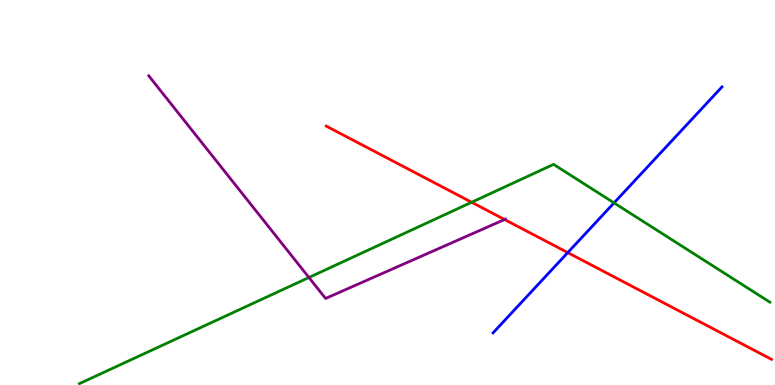[{'lines': ['blue', 'red'], 'intersections': [{'x': 7.33, 'y': 3.44}]}, {'lines': ['green', 'red'], 'intersections': [{'x': 6.09, 'y': 4.75}]}, {'lines': ['purple', 'red'], 'intersections': [{'x': 6.51, 'y': 4.3}]}, {'lines': ['blue', 'green'], 'intersections': [{'x': 7.92, 'y': 4.73}]}, {'lines': ['blue', 'purple'], 'intersections': []}, {'lines': ['green', 'purple'], 'intersections': [{'x': 3.99, 'y': 2.79}]}]